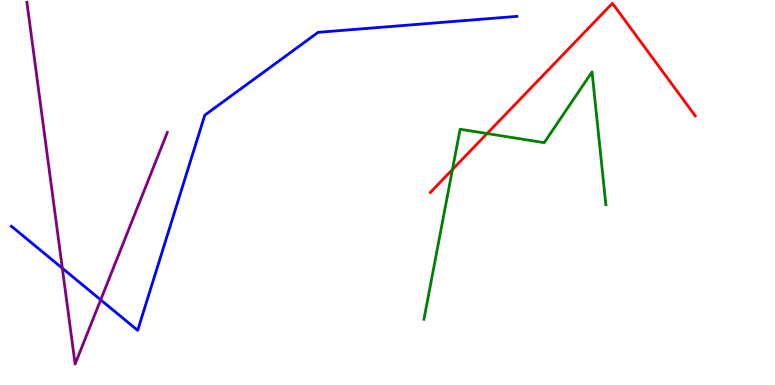[{'lines': ['blue', 'red'], 'intersections': []}, {'lines': ['green', 'red'], 'intersections': [{'x': 5.84, 'y': 5.6}, {'x': 6.28, 'y': 6.53}]}, {'lines': ['purple', 'red'], 'intersections': []}, {'lines': ['blue', 'green'], 'intersections': []}, {'lines': ['blue', 'purple'], 'intersections': [{'x': 0.804, 'y': 3.03}, {'x': 1.3, 'y': 2.21}]}, {'lines': ['green', 'purple'], 'intersections': []}]